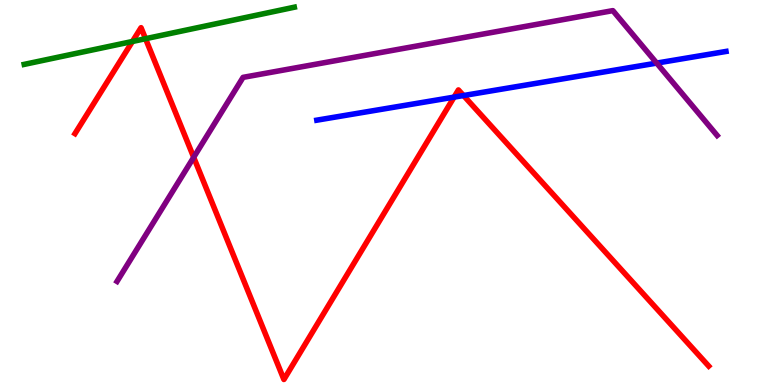[{'lines': ['blue', 'red'], 'intersections': [{'x': 5.86, 'y': 7.48}, {'x': 5.98, 'y': 7.52}]}, {'lines': ['green', 'red'], 'intersections': [{'x': 1.71, 'y': 8.92}, {'x': 1.88, 'y': 8.99}]}, {'lines': ['purple', 'red'], 'intersections': [{'x': 2.5, 'y': 5.91}]}, {'lines': ['blue', 'green'], 'intersections': []}, {'lines': ['blue', 'purple'], 'intersections': [{'x': 8.47, 'y': 8.36}]}, {'lines': ['green', 'purple'], 'intersections': []}]